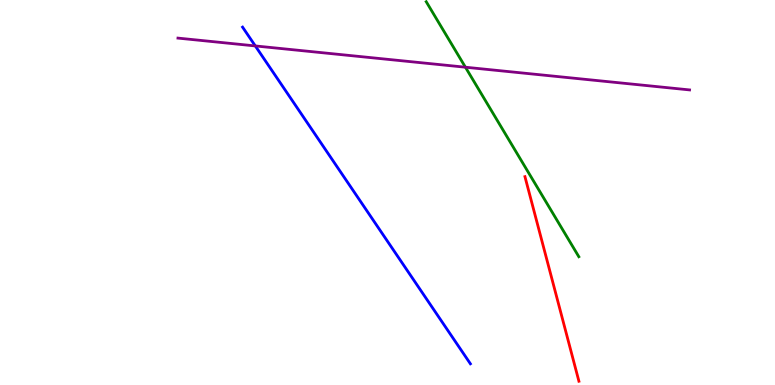[{'lines': ['blue', 'red'], 'intersections': []}, {'lines': ['green', 'red'], 'intersections': []}, {'lines': ['purple', 'red'], 'intersections': []}, {'lines': ['blue', 'green'], 'intersections': []}, {'lines': ['blue', 'purple'], 'intersections': [{'x': 3.29, 'y': 8.81}]}, {'lines': ['green', 'purple'], 'intersections': [{'x': 6.01, 'y': 8.25}]}]